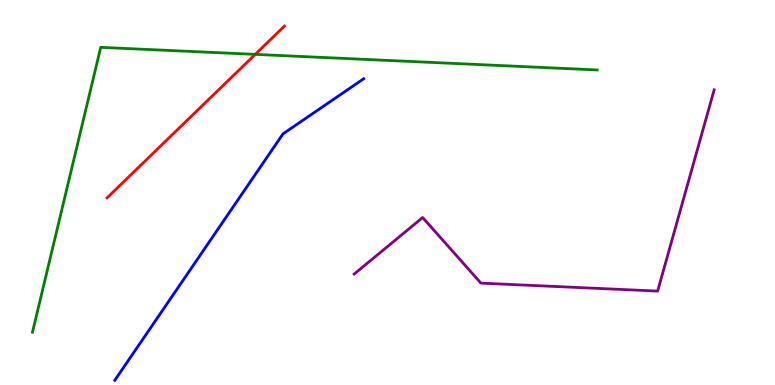[{'lines': ['blue', 'red'], 'intersections': []}, {'lines': ['green', 'red'], 'intersections': [{'x': 3.29, 'y': 8.59}]}, {'lines': ['purple', 'red'], 'intersections': []}, {'lines': ['blue', 'green'], 'intersections': []}, {'lines': ['blue', 'purple'], 'intersections': []}, {'lines': ['green', 'purple'], 'intersections': []}]